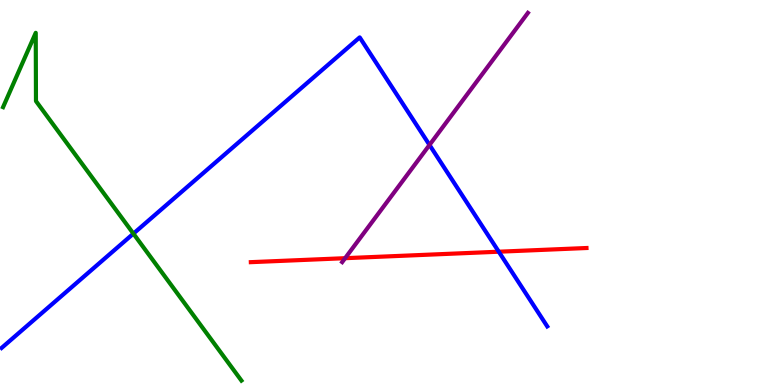[{'lines': ['blue', 'red'], 'intersections': [{'x': 6.44, 'y': 3.46}]}, {'lines': ['green', 'red'], 'intersections': []}, {'lines': ['purple', 'red'], 'intersections': [{'x': 4.45, 'y': 3.29}]}, {'lines': ['blue', 'green'], 'intersections': [{'x': 1.72, 'y': 3.93}]}, {'lines': ['blue', 'purple'], 'intersections': [{'x': 5.54, 'y': 6.24}]}, {'lines': ['green', 'purple'], 'intersections': []}]